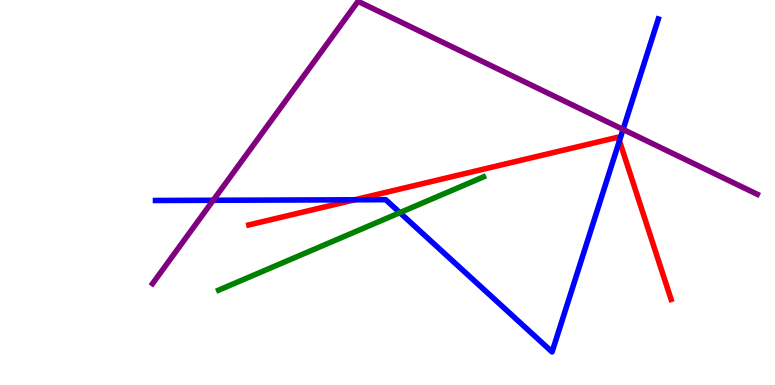[{'lines': ['blue', 'red'], 'intersections': [{'x': 4.58, 'y': 4.81}, {'x': 7.99, 'y': 6.34}]}, {'lines': ['green', 'red'], 'intersections': []}, {'lines': ['purple', 'red'], 'intersections': []}, {'lines': ['blue', 'green'], 'intersections': [{'x': 5.16, 'y': 4.48}]}, {'lines': ['blue', 'purple'], 'intersections': [{'x': 2.75, 'y': 4.8}, {'x': 8.04, 'y': 6.64}]}, {'lines': ['green', 'purple'], 'intersections': []}]